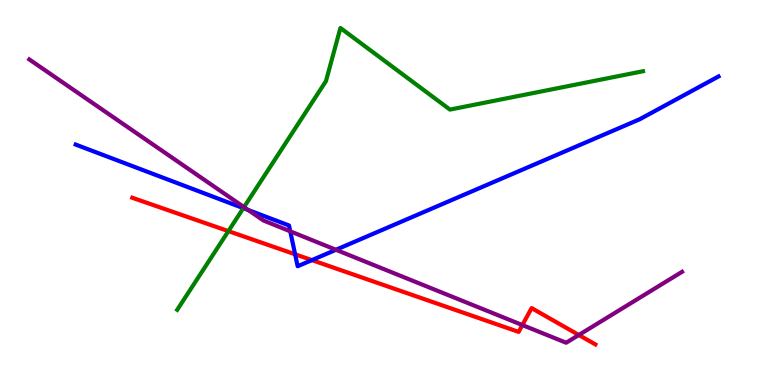[{'lines': ['blue', 'red'], 'intersections': [{'x': 3.81, 'y': 3.4}, {'x': 4.02, 'y': 3.24}]}, {'lines': ['green', 'red'], 'intersections': [{'x': 2.95, 'y': 4.0}]}, {'lines': ['purple', 'red'], 'intersections': [{'x': 6.74, 'y': 1.56}, {'x': 7.47, 'y': 1.3}]}, {'lines': ['blue', 'green'], 'intersections': [{'x': 3.14, 'y': 4.59}]}, {'lines': ['blue', 'purple'], 'intersections': [{'x': 3.2, 'y': 4.55}, {'x': 3.75, 'y': 3.99}, {'x': 4.33, 'y': 3.51}]}, {'lines': ['green', 'purple'], 'intersections': [{'x': 3.15, 'y': 4.62}]}]